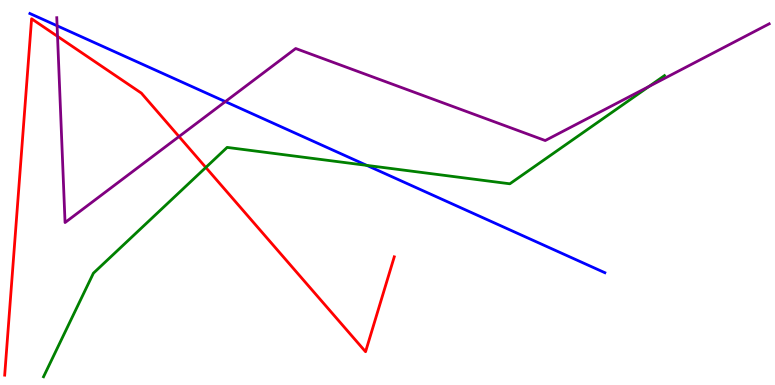[{'lines': ['blue', 'red'], 'intersections': []}, {'lines': ['green', 'red'], 'intersections': [{'x': 2.66, 'y': 5.65}]}, {'lines': ['purple', 'red'], 'intersections': [{'x': 0.742, 'y': 9.06}, {'x': 2.31, 'y': 6.45}]}, {'lines': ['blue', 'green'], 'intersections': [{'x': 4.73, 'y': 5.7}]}, {'lines': ['blue', 'purple'], 'intersections': [{'x': 0.737, 'y': 9.33}, {'x': 2.91, 'y': 7.36}]}, {'lines': ['green', 'purple'], 'intersections': [{'x': 8.37, 'y': 7.75}]}]